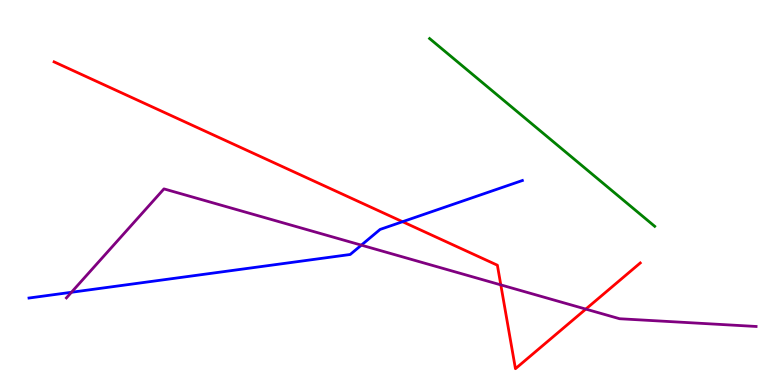[{'lines': ['blue', 'red'], 'intersections': [{'x': 5.19, 'y': 4.24}]}, {'lines': ['green', 'red'], 'intersections': []}, {'lines': ['purple', 'red'], 'intersections': [{'x': 6.46, 'y': 2.6}, {'x': 7.56, 'y': 1.97}]}, {'lines': ['blue', 'green'], 'intersections': []}, {'lines': ['blue', 'purple'], 'intersections': [{'x': 0.922, 'y': 2.41}, {'x': 4.66, 'y': 3.63}]}, {'lines': ['green', 'purple'], 'intersections': []}]